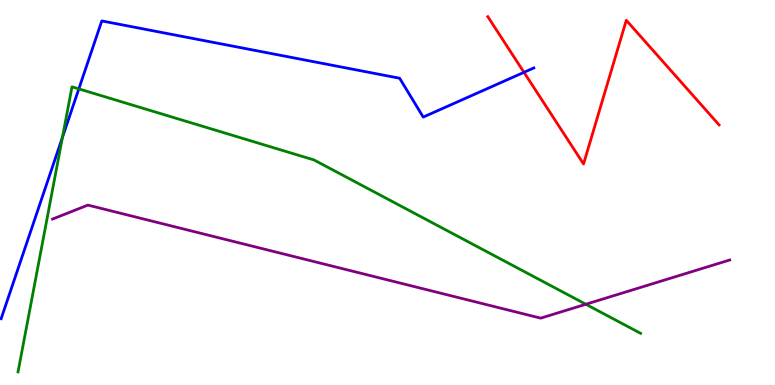[{'lines': ['blue', 'red'], 'intersections': [{'x': 6.76, 'y': 8.12}]}, {'lines': ['green', 'red'], 'intersections': []}, {'lines': ['purple', 'red'], 'intersections': []}, {'lines': ['blue', 'green'], 'intersections': [{'x': 0.806, 'y': 6.43}, {'x': 1.02, 'y': 7.69}]}, {'lines': ['blue', 'purple'], 'intersections': []}, {'lines': ['green', 'purple'], 'intersections': [{'x': 7.56, 'y': 2.1}]}]